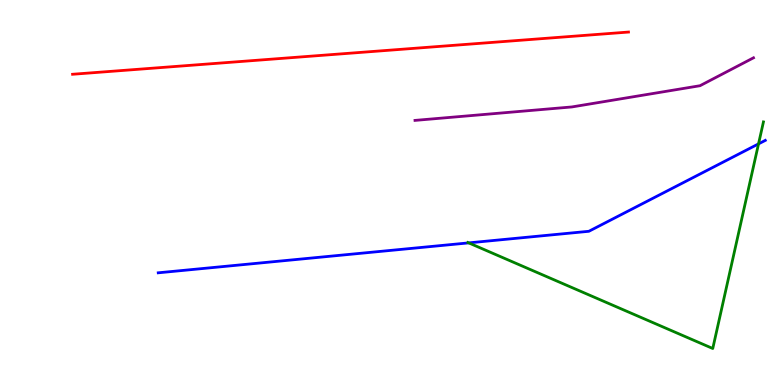[{'lines': ['blue', 'red'], 'intersections': []}, {'lines': ['green', 'red'], 'intersections': []}, {'lines': ['purple', 'red'], 'intersections': []}, {'lines': ['blue', 'green'], 'intersections': [{'x': 6.05, 'y': 3.69}, {'x': 9.79, 'y': 6.26}]}, {'lines': ['blue', 'purple'], 'intersections': []}, {'lines': ['green', 'purple'], 'intersections': []}]